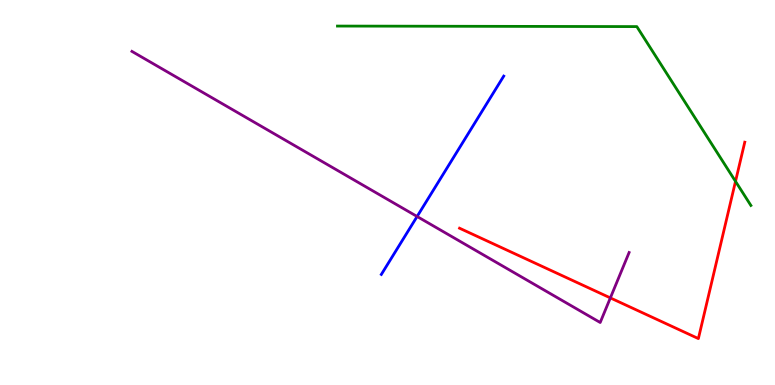[{'lines': ['blue', 'red'], 'intersections': []}, {'lines': ['green', 'red'], 'intersections': [{'x': 9.49, 'y': 5.29}]}, {'lines': ['purple', 'red'], 'intersections': [{'x': 7.88, 'y': 2.26}]}, {'lines': ['blue', 'green'], 'intersections': []}, {'lines': ['blue', 'purple'], 'intersections': [{'x': 5.38, 'y': 4.38}]}, {'lines': ['green', 'purple'], 'intersections': []}]